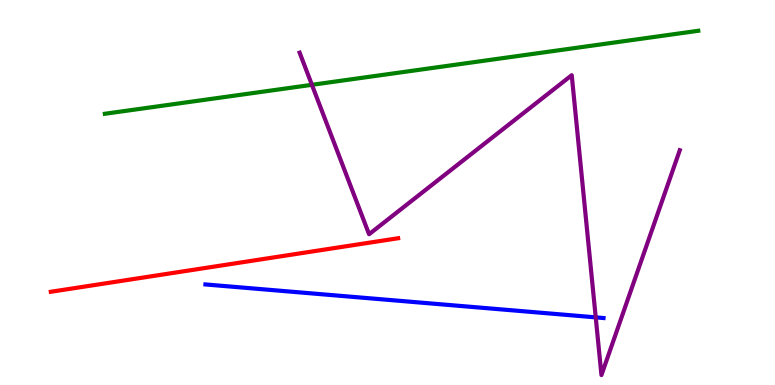[{'lines': ['blue', 'red'], 'intersections': []}, {'lines': ['green', 'red'], 'intersections': []}, {'lines': ['purple', 'red'], 'intersections': []}, {'lines': ['blue', 'green'], 'intersections': []}, {'lines': ['blue', 'purple'], 'intersections': [{'x': 7.69, 'y': 1.76}]}, {'lines': ['green', 'purple'], 'intersections': [{'x': 4.02, 'y': 7.8}]}]